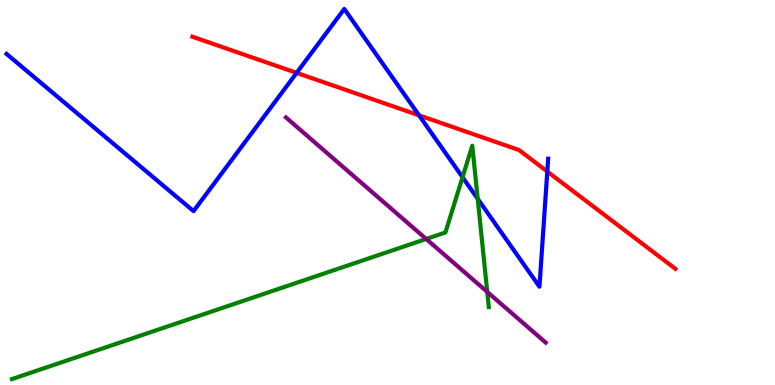[{'lines': ['blue', 'red'], 'intersections': [{'x': 3.83, 'y': 8.11}, {'x': 5.41, 'y': 7.0}, {'x': 7.06, 'y': 5.54}]}, {'lines': ['green', 'red'], 'intersections': []}, {'lines': ['purple', 'red'], 'intersections': []}, {'lines': ['blue', 'green'], 'intersections': [{'x': 5.97, 'y': 5.4}, {'x': 6.16, 'y': 4.84}]}, {'lines': ['blue', 'purple'], 'intersections': []}, {'lines': ['green', 'purple'], 'intersections': [{'x': 5.5, 'y': 3.79}, {'x': 6.29, 'y': 2.42}]}]